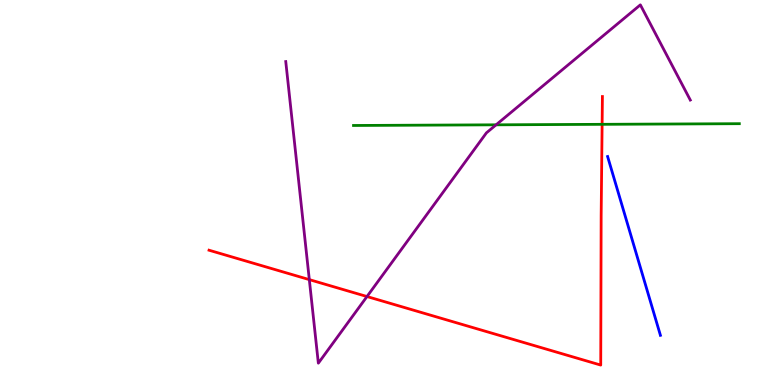[{'lines': ['blue', 'red'], 'intersections': []}, {'lines': ['green', 'red'], 'intersections': [{'x': 7.77, 'y': 6.77}]}, {'lines': ['purple', 'red'], 'intersections': [{'x': 3.99, 'y': 2.74}, {'x': 4.74, 'y': 2.3}]}, {'lines': ['blue', 'green'], 'intersections': []}, {'lines': ['blue', 'purple'], 'intersections': []}, {'lines': ['green', 'purple'], 'intersections': [{'x': 6.4, 'y': 6.76}]}]